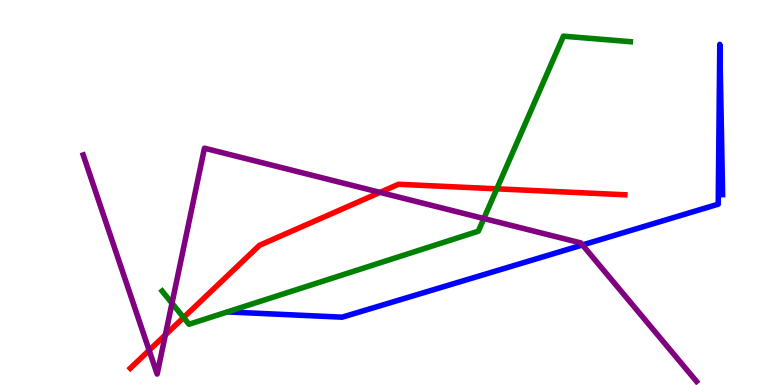[{'lines': ['blue', 'red'], 'intersections': []}, {'lines': ['green', 'red'], 'intersections': [{'x': 2.37, 'y': 1.75}, {'x': 6.41, 'y': 5.1}]}, {'lines': ['purple', 'red'], 'intersections': [{'x': 1.92, 'y': 0.901}, {'x': 2.13, 'y': 1.3}, {'x': 4.9, 'y': 5.0}]}, {'lines': ['blue', 'green'], 'intersections': []}, {'lines': ['blue', 'purple'], 'intersections': [{'x': 7.52, 'y': 3.64}]}, {'lines': ['green', 'purple'], 'intersections': [{'x': 2.22, 'y': 2.12}, {'x': 6.24, 'y': 4.32}]}]